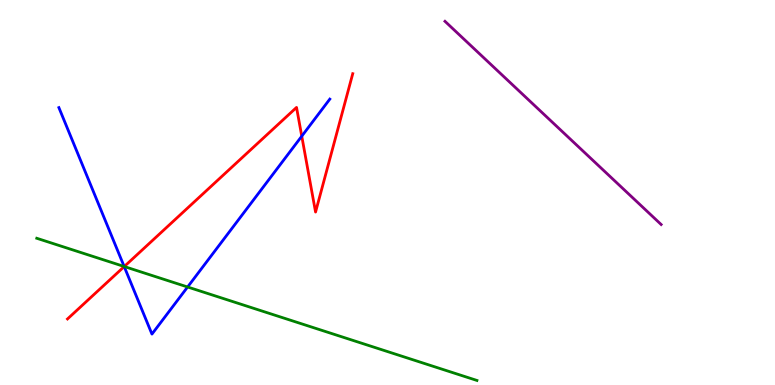[{'lines': ['blue', 'red'], 'intersections': [{'x': 1.6, 'y': 3.08}, {'x': 3.89, 'y': 6.46}]}, {'lines': ['green', 'red'], 'intersections': [{'x': 1.6, 'y': 3.08}]}, {'lines': ['purple', 'red'], 'intersections': []}, {'lines': ['blue', 'green'], 'intersections': [{'x': 1.6, 'y': 3.08}, {'x': 2.42, 'y': 2.55}]}, {'lines': ['blue', 'purple'], 'intersections': []}, {'lines': ['green', 'purple'], 'intersections': []}]